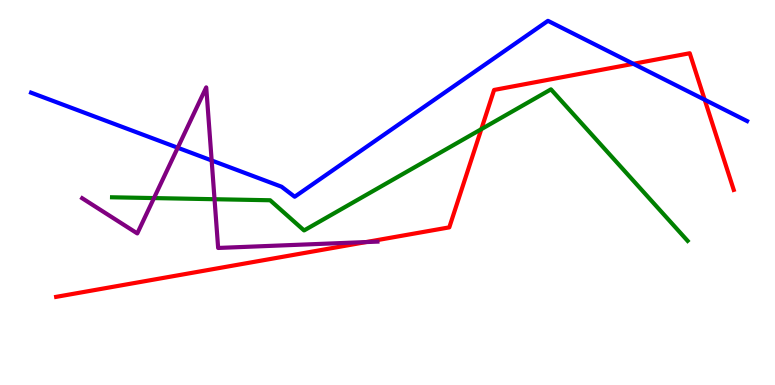[{'lines': ['blue', 'red'], 'intersections': [{'x': 8.17, 'y': 8.34}, {'x': 9.09, 'y': 7.41}]}, {'lines': ['green', 'red'], 'intersections': [{'x': 6.21, 'y': 6.65}]}, {'lines': ['purple', 'red'], 'intersections': [{'x': 4.72, 'y': 3.71}]}, {'lines': ['blue', 'green'], 'intersections': []}, {'lines': ['blue', 'purple'], 'intersections': [{'x': 2.29, 'y': 6.16}, {'x': 2.73, 'y': 5.83}]}, {'lines': ['green', 'purple'], 'intersections': [{'x': 1.99, 'y': 4.86}, {'x': 2.77, 'y': 4.83}]}]